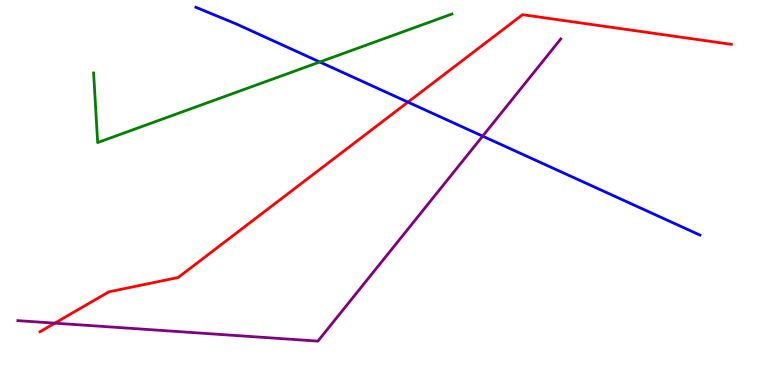[{'lines': ['blue', 'red'], 'intersections': [{'x': 5.26, 'y': 7.35}]}, {'lines': ['green', 'red'], 'intersections': []}, {'lines': ['purple', 'red'], 'intersections': [{'x': 0.707, 'y': 1.61}]}, {'lines': ['blue', 'green'], 'intersections': [{'x': 4.13, 'y': 8.39}]}, {'lines': ['blue', 'purple'], 'intersections': [{'x': 6.23, 'y': 6.46}]}, {'lines': ['green', 'purple'], 'intersections': []}]